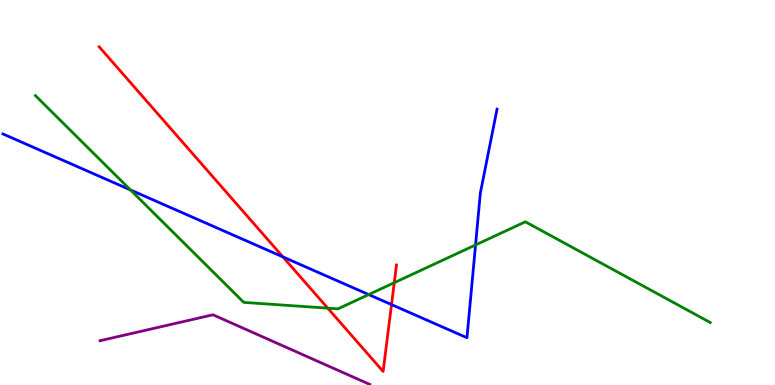[{'lines': ['blue', 'red'], 'intersections': [{'x': 3.65, 'y': 3.33}, {'x': 5.05, 'y': 2.09}]}, {'lines': ['green', 'red'], 'intersections': [{'x': 4.23, 'y': 2.0}, {'x': 5.09, 'y': 2.66}]}, {'lines': ['purple', 'red'], 'intersections': []}, {'lines': ['blue', 'green'], 'intersections': [{'x': 1.68, 'y': 5.07}, {'x': 4.76, 'y': 2.35}, {'x': 6.14, 'y': 3.64}]}, {'lines': ['blue', 'purple'], 'intersections': []}, {'lines': ['green', 'purple'], 'intersections': []}]